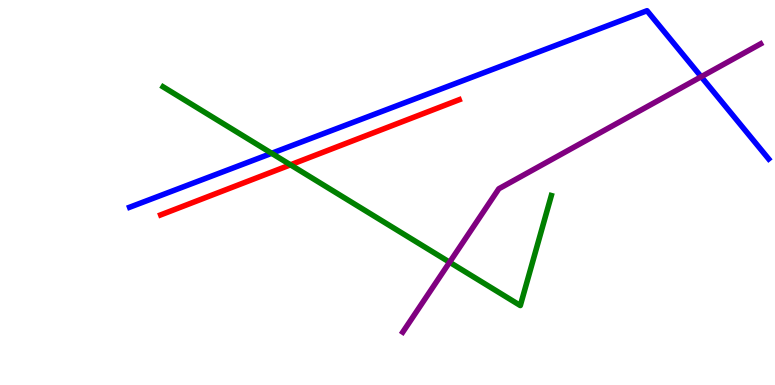[{'lines': ['blue', 'red'], 'intersections': []}, {'lines': ['green', 'red'], 'intersections': [{'x': 3.75, 'y': 5.72}]}, {'lines': ['purple', 'red'], 'intersections': []}, {'lines': ['blue', 'green'], 'intersections': [{'x': 3.51, 'y': 6.02}]}, {'lines': ['blue', 'purple'], 'intersections': [{'x': 9.05, 'y': 8.01}]}, {'lines': ['green', 'purple'], 'intersections': [{'x': 5.8, 'y': 3.19}]}]